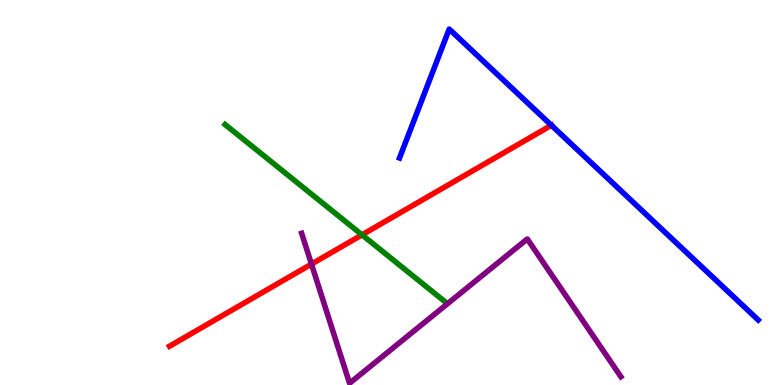[{'lines': ['blue', 'red'], 'intersections': [{'x': 7.11, 'y': 6.75}]}, {'lines': ['green', 'red'], 'intersections': [{'x': 4.67, 'y': 3.9}]}, {'lines': ['purple', 'red'], 'intersections': [{'x': 4.02, 'y': 3.14}]}, {'lines': ['blue', 'green'], 'intersections': []}, {'lines': ['blue', 'purple'], 'intersections': []}, {'lines': ['green', 'purple'], 'intersections': []}]